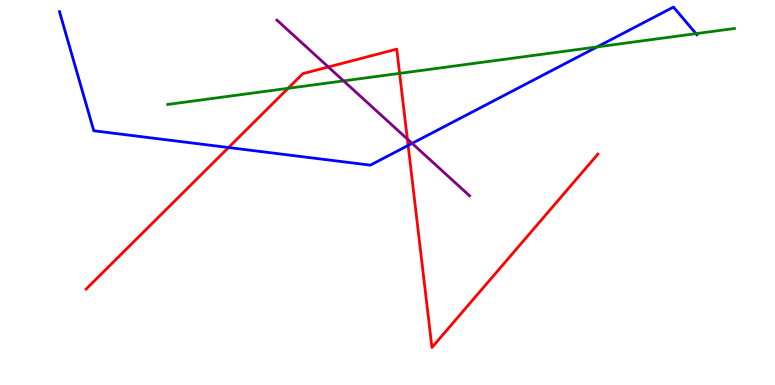[{'lines': ['blue', 'red'], 'intersections': [{'x': 2.95, 'y': 6.17}, {'x': 5.27, 'y': 6.22}]}, {'lines': ['green', 'red'], 'intersections': [{'x': 3.72, 'y': 7.71}, {'x': 5.16, 'y': 8.09}]}, {'lines': ['purple', 'red'], 'intersections': [{'x': 4.24, 'y': 8.26}, {'x': 5.26, 'y': 6.39}]}, {'lines': ['blue', 'green'], 'intersections': [{'x': 7.71, 'y': 8.78}, {'x': 8.98, 'y': 9.13}]}, {'lines': ['blue', 'purple'], 'intersections': [{'x': 5.32, 'y': 6.28}]}, {'lines': ['green', 'purple'], 'intersections': [{'x': 4.43, 'y': 7.9}]}]